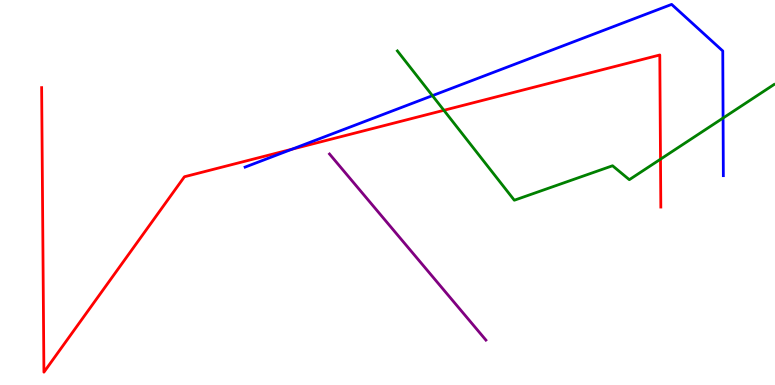[{'lines': ['blue', 'red'], 'intersections': [{'x': 3.77, 'y': 6.13}]}, {'lines': ['green', 'red'], 'intersections': [{'x': 5.73, 'y': 7.14}, {'x': 8.52, 'y': 5.87}]}, {'lines': ['purple', 'red'], 'intersections': []}, {'lines': ['blue', 'green'], 'intersections': [{'x': 5.58, 'y': 7.52}, {'x': 9.33, 'y': 6.93}]}, {'lines': ['blue', 'purple'], 'intersections': []}, {'lines': ['green', 'purple'], 'intersections': []}]